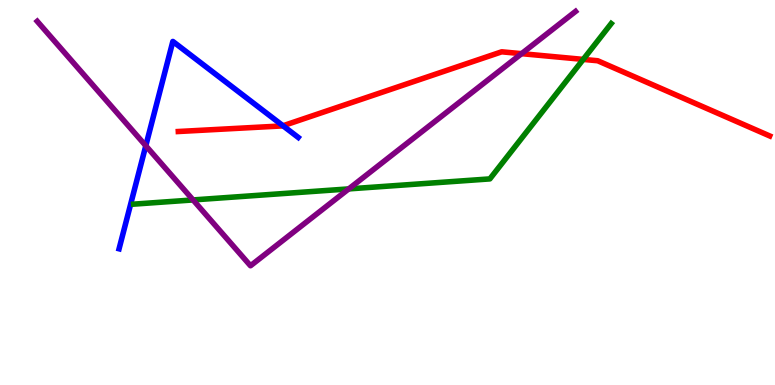[{'lines': ['blue', 'red'], 'intersections': [{'x': 3.65, 'y': 6.73}]}, {'lines': ['green', 'red'], 'intersections': [{'x': 7.53, 'y': 8.46}]}, {'lines': ['purple', 'red'], 'intersections': [{'x': 6.73, 'y': 8.61}]}, {'lines': ['blue', 'green'], 'intersections': []}, {'lines': ['blue', 'purple'], 'intersections': [{'x': 1.88, 'y': 6.21}]}, {'lines': ['green', 'purple'], 'intersections': [{'x': 2.49, 'y': 4.81}, {'x': 4.5, 'y': 5.09}]}]